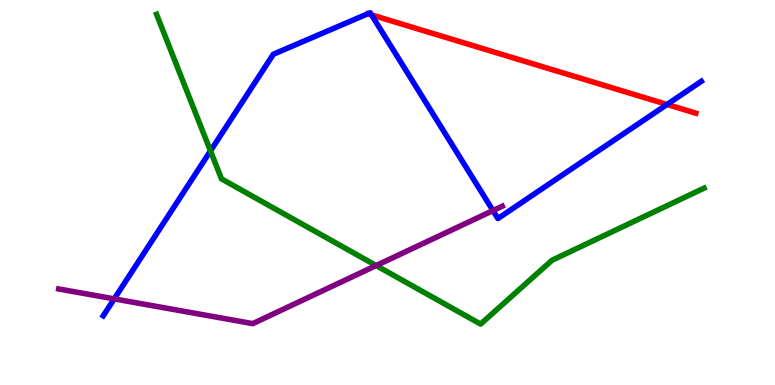[{'lines': ['blue', 'red'], 'intersections': [{'x': 4.79, 'y': 9.61}, {'x': 8.61, 'y': 7.29}]}, {'lines': ['green', 'red'], 'intersections': []}, {'lines': ['purple', 'red'], 'intersections': []}, {'lines': ['blue', 'green'], 'intersections': [{'x': 2.72, 'y': 6.08}]}, {'lines': ['blue', 'purple'], 'intersections': [{'x': 1.47, 'y': 2.24}, {'x': 6.36, 'y': 4.53}]}, {'lines': ['green', 'purple'], 'intersections': [{'x': 4.85, 'y': 3.1}]}]